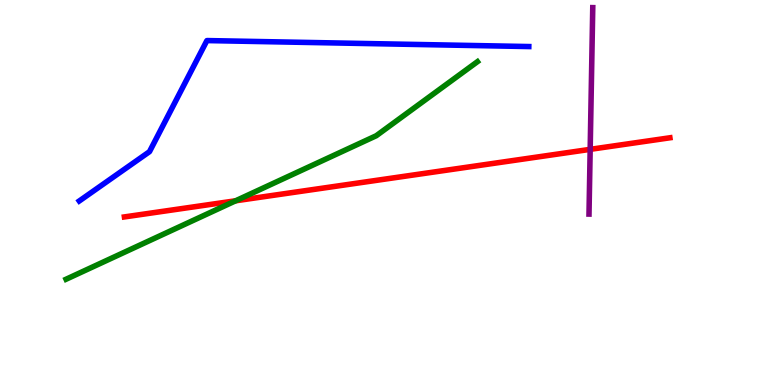[{'lines': ['blue', 'red'], 'intersections': []}, {'lines': ['green', 'red'], 'intersections': [{'x': 3.04, 'y': 4.78}]}, {'lines': ['purple', 'red'], 'intersections': [{'x': 7.62, 'y': 6.12}]}, {'lines': ['blue', 'green'], 'intersections': []}, {'lines': ['blue', 'purple'], 'intersections': []}, {'lines': ['green', 'purple'], 'intersections': []}]